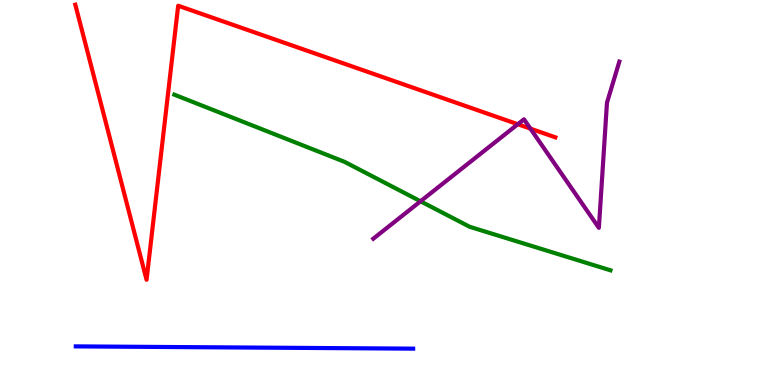[{'lines': ['blue', 'red'], 'intersections': []}, {'lines': ['green', 'red'], 'intersections': []}, {'lines': ['purple', 'red'], 'intersections': [{'x': 6.68, 'y': 6.77}, {'x': 6.84, 'y': 6.66}]}, {'lines': ['blue', 'green'], 'intersections': []}, {'lines': ['blue', 'purple'], 'intersections': []}, {'lines': ['green', 'purple'], 'intersections': [{'x': 5.43, 'y': 4.77}]}]